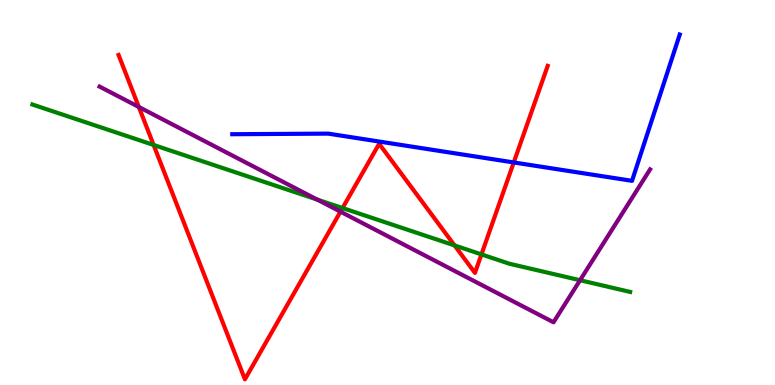[{'lines': ['blue', 'red'], 'intersections': [{'x': 6.63, 'y': 5.78}]}, {'lines': ['green', 'red'], 'intersections': [{'x': 1.98, 'y': 6.23}, {'x': 4.42, 'y': 4.6}, {'x': 5.87, 'y': 3.63}, {'x': 6.21, 'y': 3.39}]}, {'lines': ['purple', 'red'], 'intersections': [{'x': 1.79, 'y': 7.22}, {'x': 4.39, 'y': 4.5}]}, {'lines': ['blue', 'green'], 'intersections': []}, {'lines': ['blue', 'purple'], 'intersections': []}, {'lines': ['green', 'purple'], 'intersections': [{'x': 4.09, 'y': 4.82}, {'x': 7.48, 'y': 2.72}]}]